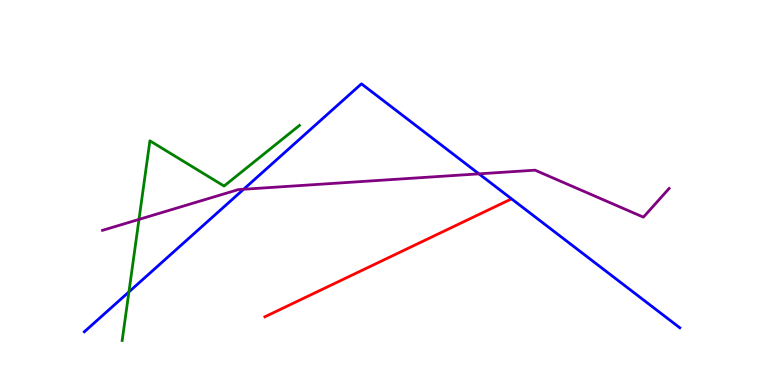[{'lines': ['blue', 'red'], 'intersections': []}, {'lines': ['green', 'red'], 'intersections': []}, {'lines': ['purple', 'red'], 'intersections': []}, {'lines': ['blue', 'green'], 'intersections': [{'x': 1.66, 'y': 2.42}]}, {'lines': ['blue', 'purple'], 'intersections': [{'x': 3.14, 'y': 5.08}, {'x': 6.18, 'y': 5.48}]}, {'lines': ['green', 'purple'], 'intersections': [{'x': 1.79, 'y': 4.3}]}]